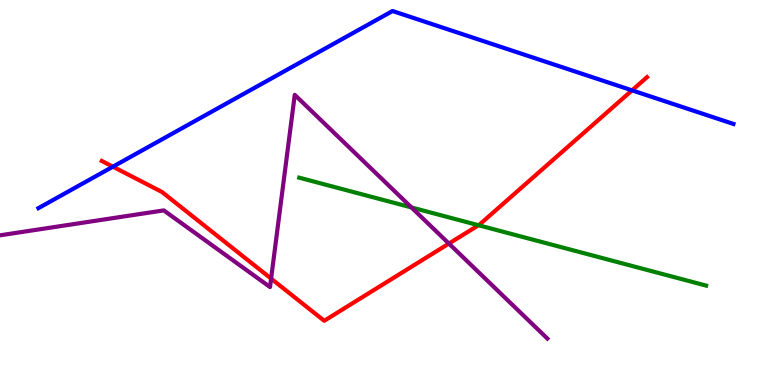[{'lines': ['blue', 'red'], 'intersections': [{'x': 1.46, 'y': 5.67}, {'x': 8.16, 'y': 7.65}]}, {'lines': ['green', 'red'], 'intersections': [{'x': 6.17, 'y': 4.15}]}, {'lines': ['purple', 'red'], 'intersections': [{'x': 3.5, 'y': 2.76}, {'x': 5.79, 'y': 3.67}]}, {'lines': ['blue', 'green'], 'intersections': []}, {'lines': ['blue', 'purple'], 'intersections': []}, {'lines': ['green', 'purple'], 'intersections': [{'x': 5.31, 'y': 4.61}]}]